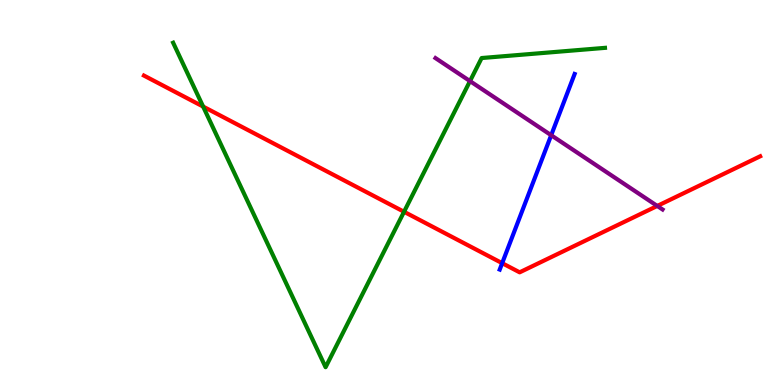[{'lines': ['blue', 'red'], 'intersections': [{'x': 6.48, 'y': 3.16}]}, {'lines': ['green', 'red'], 'intersections': [{'x': 2.62, 'y': 7.23}, {'x': 5.21, 'y': 4.5}]}, {'lines': ['purple', 'red'], 'intersections': [{'x': 8.48, 'y': 4.65}]}, {'lines': ['blue', 'green'], 'intersections': []}, {'lines': ['blue', 'purple'], 'intersections': [{'x': 7.11, 'y': 6.49}]}, {'lines': ['green', 'purple'], 'intersections': [{'x': 6.06, 'y': 7.89}]}]